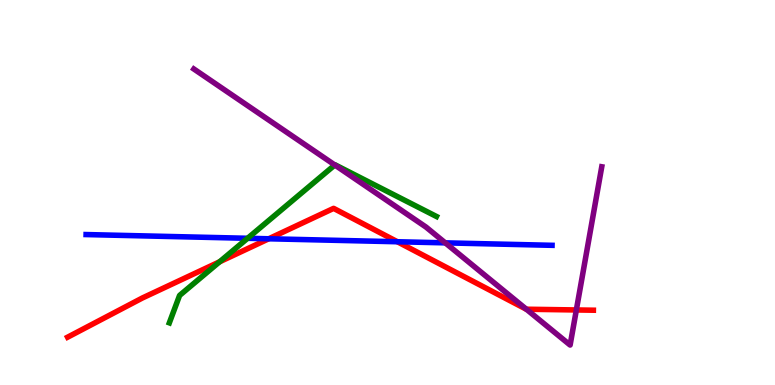[{'lines': ['blue', 'red'], 'intersections': [{'x': 3.47, 'y': 3.8}, {'x': 5.13, 'y': 3.72}]}, {'lines': ['green', 'red'], 'intersections': [{'x': 2.83, 'y': 3.2}]}, {'lines': ['purple', 'red'], 'intersections': [{'x': 6.79, 'y': 1.97}, {'x': 7.44, 'y': 1.95}]}, {'lines': ['blue', 'green'], 'intersections': [{'x': 3.19, 'y': 3.81}]}, {'lines': ['blue', 'purple'], 'intersections': [{'x': 5.75, 'y': 3.69}]}, {'lines': ['green', 'purple'], 'intersections': [{'x': 4.32, 'y': 5.71}]}]